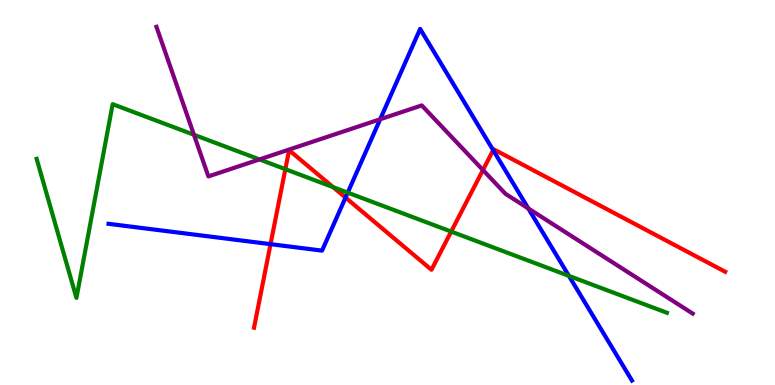[{'lines': ['blue', 'red'], 'intersections': [{'x': 3.49, 'y': 3.66}, {'x': 4.46, 'y': 4.87}, {'x': 6.36, 'y': 6.1}]}, {'lines': ['green', 'red'], 'intersections': [{'x': 3.68, 'y': 5.61}, {'x': 4.3, 'y': 5.14}, {'x': 5.82, 'y': 3.98}]}, {'lines': ['purple', 'red'], 'intersections': [{'x': 6.23, 'y': 5.58}]}, {'lines': ['blue', 'green'], 'intersections': [{'x': 4.49, 'y': 5.0}, {'x': 7.34, 'y': 2.83}]}, {'lines': ['blue', 'purple'], 'intersections': [{'x': 4.91, 'y': 6.9}, {'x': 6.82, 'y': 4.59}]}, {'lines': ['green', 'purple'], 'intersections': [{'x': 2.5, 'y': 6.5}, {'x': 3.35, 'y': 5.86}]}]